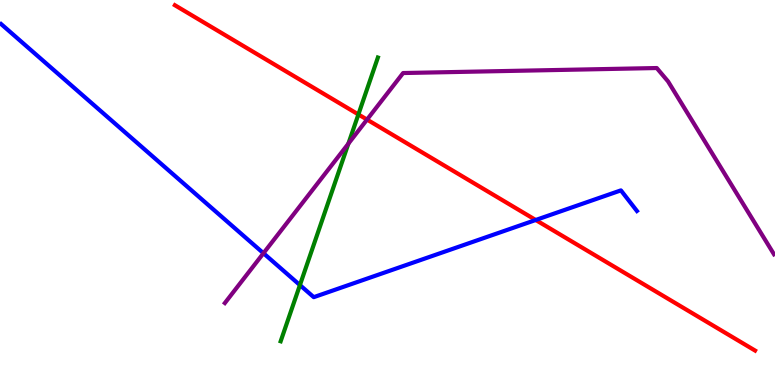[{'lines': ['blue', 'red'], 'intersections': [{'x': 6.91, 'y': 4.29}]}, {'lines': ['green', 'red'], 'intersections': [{'x': 4.62, 'y': 7.03}]}, {'lines': ['purple', 'red'], 'intersections': [{'x': 4.74, 'y': 6.89}]}, {'lines': ['blue', 'green'], 'intersections': [{'x': 3.87, 'y': 2.6}]}, {'lines': ['blue', 'purple'], 'intersections': [{'x': 3.4, 'y': 3.42}]}, {'lines': ['green', 'purple'], 'intersections': [{'x': 4.5, 'y': 6.27}]}]